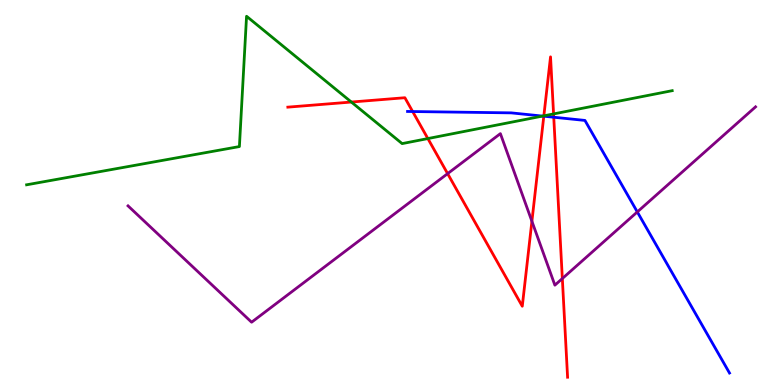[{'lines': ['blue', 'red'], 'intersections': [{'x': 5.32, 'y': 7.1}, {'x': 7.02, 'y': 6.98}, {'x': 7.15, 'y': 6.96}]}, {'lines': ['green', 'red'], 'intersections': [{'x': 4.53, 'y': 7.35}, {'x': 5.52, 'y': 6.4}, {'x': 7.02, 'y': 6.99}, {'x': 7.14, 'y': 7.04}]}, {'lines': ['purple', 'red'], 'intersections': [{'x': 5.78, 'y': 5.49}, {'x': 6.86, 'y': 4.25}, {'x': 7.26, 'y': 2.77}]}, {'lines': ['blue', 'green'], 'intersections': [{'x': 7.0, 'y': 6.98}]}, {'lines': ['blue', 'purple'], 'intersections': [{'x': 8.22, 'y': 4.5}]}, {'lines': ['green', 'purple'], 'intersections': []}]